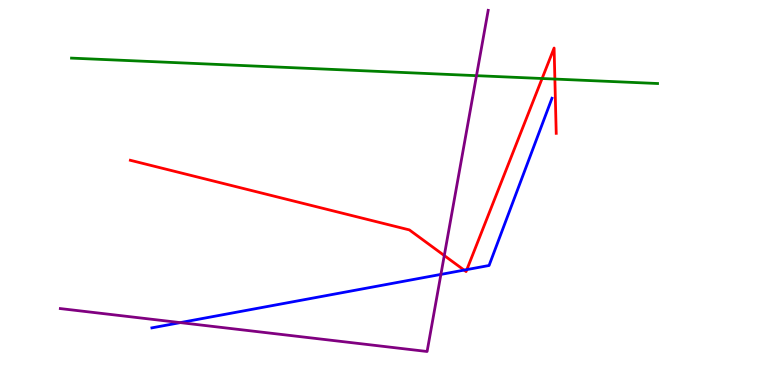[{'lines': ['blue', 'red'], 'intersections': [{'x': 5.99, 'y': 2.98}, {'x': 6.02, 'y': 3.0}]}, {'lines': ['green', 'red'], 'intersections': [{'x': 6.99, 'y': 7.96}, {'x': 7.16, 'y': 7.95}]}, {'lines': ['purple', 'red'], 'intersections': [{'x': 5.73, 'y': 3.36}]}, {'lines': ['blue', 'green'], 'intersections': []}, {'lines': ['blue', 'purple'], 'intersections': [{'x': 2.33, 'y': 1.62}, {'x': 5.69, 'y': 2.87}]}, {'lines': ['green', 'purple'], 'intersections': [{'x': 6.15, 'y': 8.03}]}]